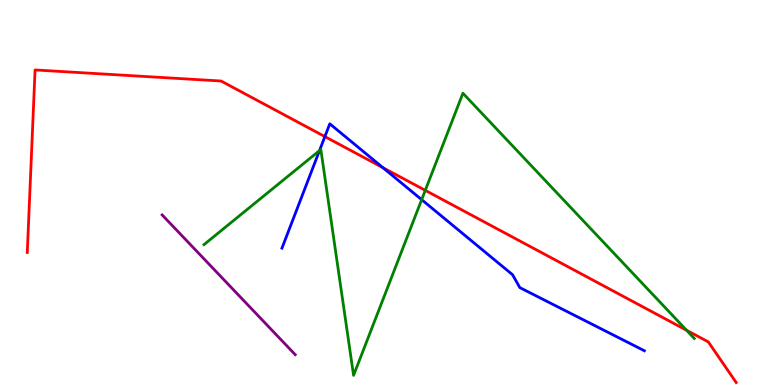[{'lines': ['blue', 'red'], 'intersections': [{'x': 4.19, 'y': 6.45}, {'x': 4.94, 'y': 5.64}]}, {'lines': ['green', 'red'], 'intersections': [{'x': 5.49, 'y': 5.06}, {'x': 8.86, 'y': 1.42}]}, {'lines': ['purple', 'red'], 'intersections': []}, {'lines': ['blue', 'green'], 'intersections': [{'x': 4.12, 'y': 6.09}, {'x': 5.44, 'y': 4.81}]}, {'lines': ['blue', 'purple'], 'intersections': []}, {'lines': ['green', 'purple'], 'intersections': []}]